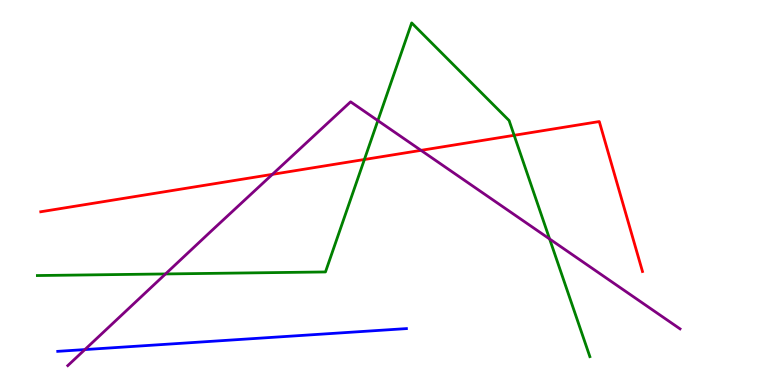[{'lines': ['blue', 'red'], 'intersections': []}, {'lines': ['green', 'red'], 'intersections': [{'x': 4.7, 'y': 5.86}, {'x': 6.63, 'y': 6.49}]}, {'lines': ['purple', 'red'], 'intersections': [{'x': 3.51, 'y': 5.47}, {'x': 5.43, 'y': 6.09}]}, {'lines': ['blue', 'green'], 'intersections': []}, {'lines': ['blue', 'purple'], 'intersections': [{'x': 1.1, 'y': 0.92}]}, {'lines': ['green', 'purple'], 'intersections': [{'x': 2.14, 'y': 2.88}, {'x': 4.88, 'y': 6.87}, {'x': 7.09, 'y': 3.79}]}]